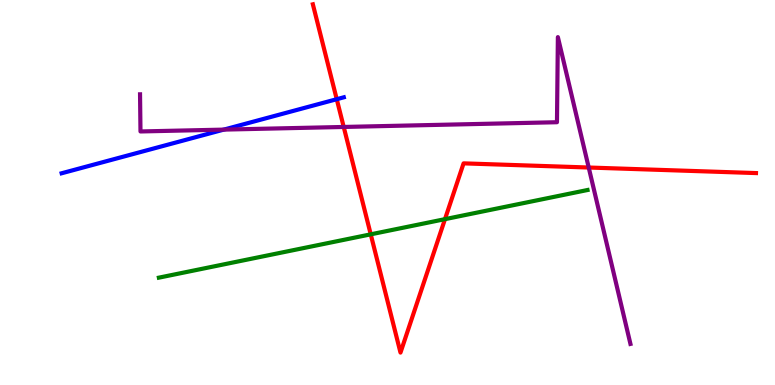[{'lines': ['blue', 'red'], 'intersections': [{'x': 4.35, 'y': 7.42}]}, {'lines': ['green', 'red'], 'intersections': [{'x': 4.78, 'y': 3.91}, {'x': 5.74, 'y': 4.31}]}, {'lines': ['purple', 'red'], 'intersections': [{'x': 4.44, 'y': 6.7}, {'x': 7.6, 'y': 5.65}]}, {'lines': ['blue', 'green'], 'intersections': []}, {'lines': ['blue', 'purple'], 'intersections': [{'x': 2.89, 'y': 6.63}]}, {'lines': ['green', 'purple'], 'intersections': []}]